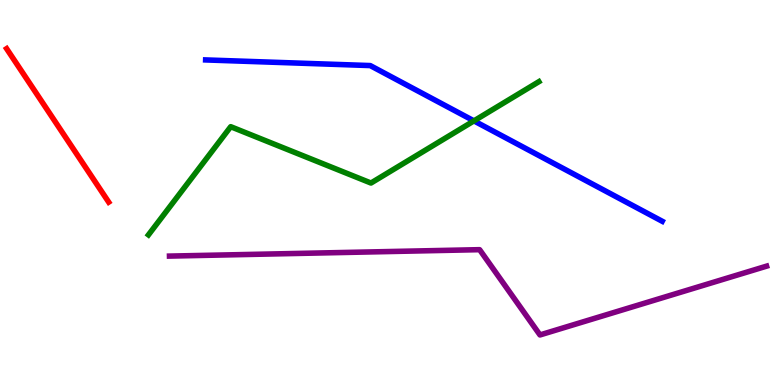[{'lines': ['blue', 'red'], 'intersections': []}, {'lines': ['green', 'red'], 'intersections': []}, {'lines': ['purple', 'red'], 'intersections': []}, {'lines': ['blue', 'green'], 'intersections': [{'x': 6.12, 'y': 6.86}]}, {'lines': ['blue', 'purple'], 'intersections': []}, {'lines': ['green', 'purple'], 'intersections': []}]